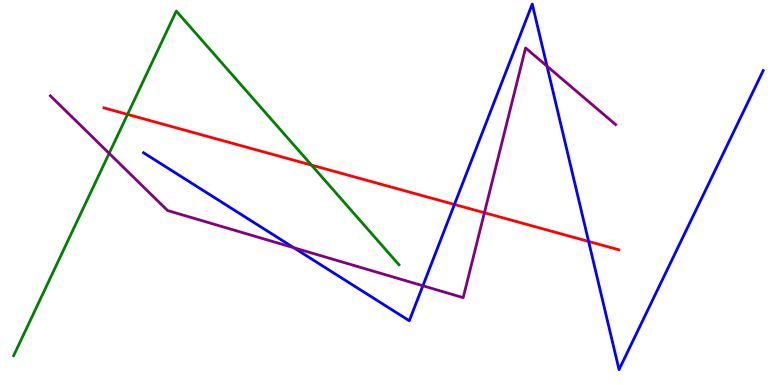[{'lines': ['blue', 'red'], 'intersections': [{'x': 5.86, 'y': 4.69}, {'x': 7.6, 'y': 3.73}]}, {'lines': ['green', 'red'], 'intersections': [{'x': 1.65, 'y': 7.03}, {'x': 4.02, 'y': 5.71}]}, {'lines': ['purple', 'red'], 'intersections': [{'x': 6.25, 'y': 4.47}]}, {'lines': ['blue', 'green'], 'intersections': []}, {'lines': ['blue', 'purple'], 'intersections': [{'x': 3.79, 'y': 3.57}, {'x': 5.46, 'y': 2.58}, {'x': 7.06, 'y': 8.28}]}, {'lines': ['green', 'purple'], 'intersections': [{'x': 1.41, 'y': 6.02}]}]